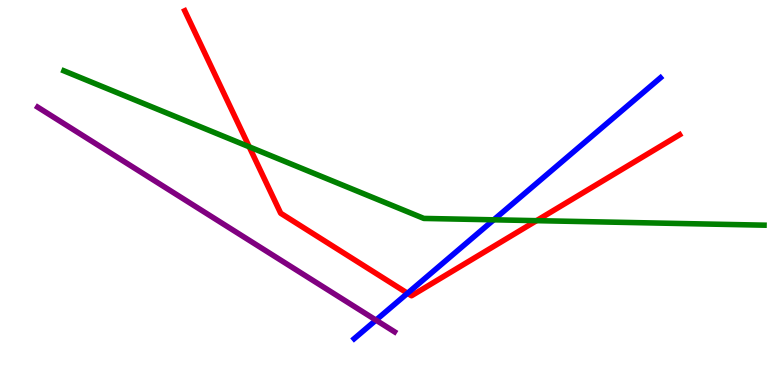[{'lines': ['blue', 'red'], 'intersections': [{'x': 5.26, 'y': 2.38}]}, {'lines': ['green', 'red'], 'intersections': [{'x': 3.22, 'y': 6.19}, {'x': 6.92, 'y': 4.27}]}, {'lines': ['purple', 'red'], 'intersections': []}, {'lines': ['blue', 'green'], 'intersections': [{'x': 6.37, 'y': 4.29}]}, {'lines': ['blue', 'purple'], 'intersections': [{'x': 4.85, 'y': 1.69}]}, {'lines': ['green', 'purple'], 'intersections': []}]